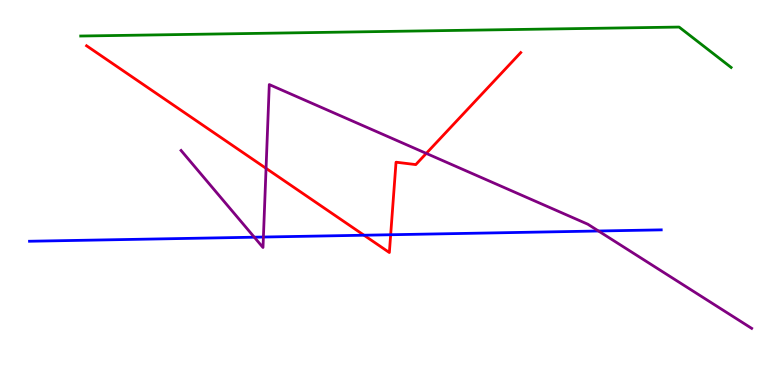[{'lines': ['blue', 'red'], 'intersections': [{'x': 4.7, 'y': 3.89}, {'x': 5.04, 'y': 3.9}]}, {'lines': ['green', 'red'], 'intersections': []}, {'lines': ['purple', 'red'], 'intersections': [{'x': 3.43, 'y': 5.63}, {'x': 5.5, 'y': 6.02}]}, {'lines': ['blue', 'green'], 'intersections': []}, {'lines': ['blue', 'purple'], 'intersections': [{'x': 3.28, 'y': 3.84}, {'x': 3.4, 'y': 3.84}, {'x': 7.72, 'y': 4.0}]}, {'lines': ['green', 'purple'], 'intersections': []}]